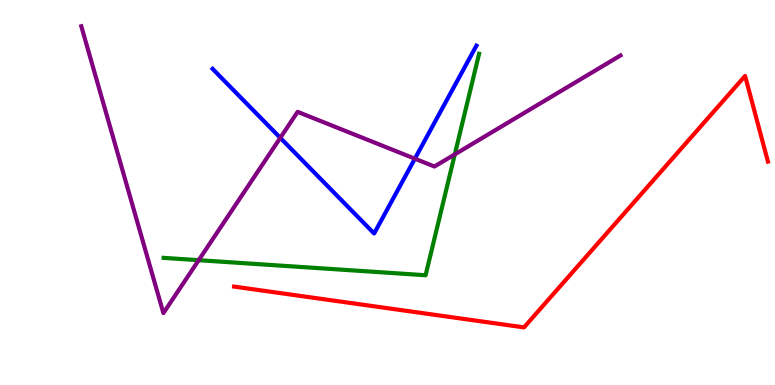[{'lines': ['blue', 'red'], 'intersections': []}, {'lines': ['green', 'red'], 'intersections': []}, {'lines': ['purple', 'red'], 'intersections': []}, {'lines': ['blue', 'green'], 'intersections': []}, {'lines': ['blue', 'purple'], 'intersections': [{'x': 3.62, 'y': 6.42}, {'x': 5.35, 'y': 5.88}]}, {'lines': ['green', 'purple'], 'intersections': [{'x': 2.56, 'y': 3.24}, {'x': 5.87, 'y': 5.99}]}]